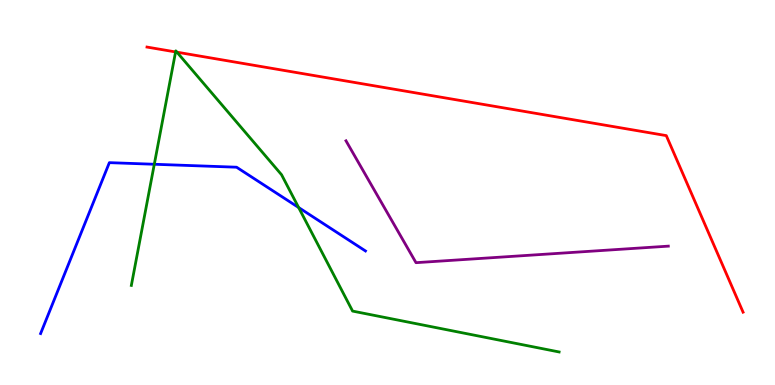[{'lines': ['blue', 'red'], 'intersections': []}, {'lines': ['green', 'red'], 'intersections': [{'x': 2.27, 'y': 8.65}, {'x': 2.28, 'y': 8.64}]}, {'lines': ['purple', 'red'], 'intersections': []}, {'lines': ['blue', 'green'], 'intersections': [{'x': 1.99, 'y': 5.73}, {'x': 3.85, 'y': 4.61}]}, {'lines': ['blue', 'purple'], 'intersections': []}, {'lines': ['green', 'purple'], 'intersections': []}]